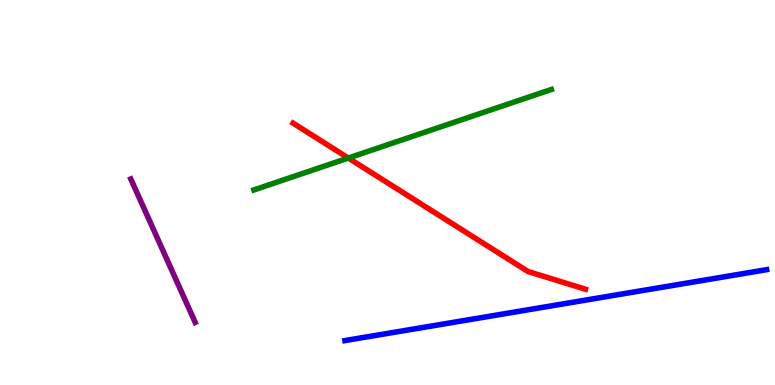[{'lines': ['blue', 'red'], 'intersections': []}, {'lines': ['green', 'red'], 'intersections': [{'x': 4.49, 'y': 5.9}]}, {'lines': ['purple', 'red'], 'intersections': []}, {'lines': ['blue', 'green'], 'intersections': []}, {'lines': ['blue', 'purple'], 'intersections': []}, {'lines': ['green', 'purple'], 'intersections': []}]